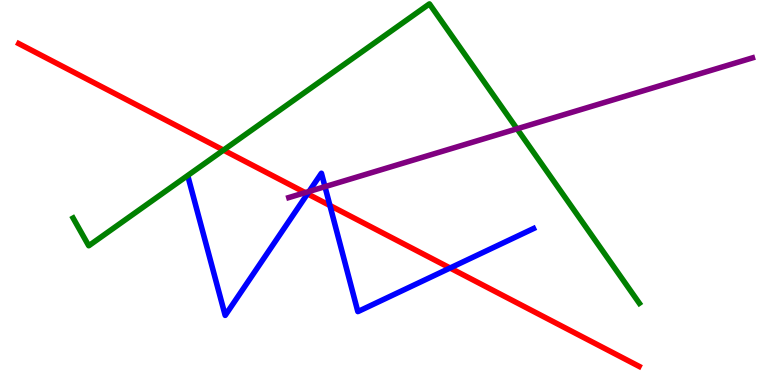[{'lines': ['blue', 'red'], 'intersections': [{'x': 3.97, 'y': 4.97}, {'x': 4.26, 'y': 4.66}, {'x': 5.81, 'y': 3.04}]}, {'lines': ['green', 'red'], 'intersections': [{'x': 2.88, 'y': 6.1}]}, {'lines': ['purple', 'red'], 'intersections': [{'x': 3.94, 'y': 5.0}]}, {'lines': ['blue', 'green'], 'intersections': []}, {'lines': ['blue', 'purple'], 'intersections': [{'x': 3.99, 'y': 5.03}, {'x': 4.19, 'y': 5.15}]}, {'lines': ['green', 'purple'], 'intersections': [{'x': 6.67, 'y': 6.65}]}]